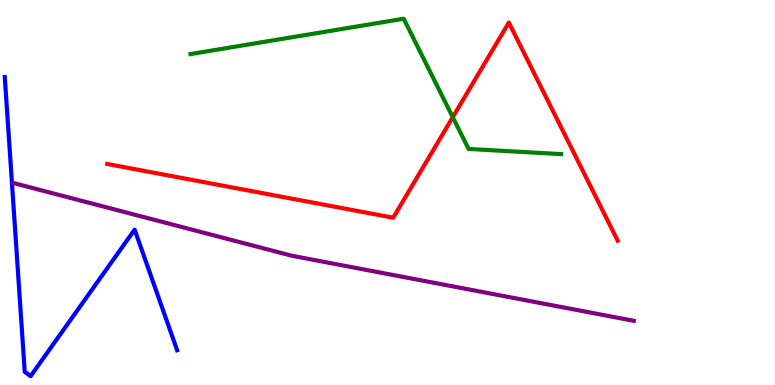[{'lines': ['blue', 'red'], 'intersections': []}, {'lines': ['green', 'red'], 'intersections': [{'x': 5.84, 'y': 6.96}]}, {'lines': ['purple', 'red'], 'intersections': []}, {'lines': ['blue', 'green'], 'intersections': []}, {'lines': ['blue', 'purple'], 'intersections': []}, {'lines': ['green', 'purple'], 'intersections': []}]